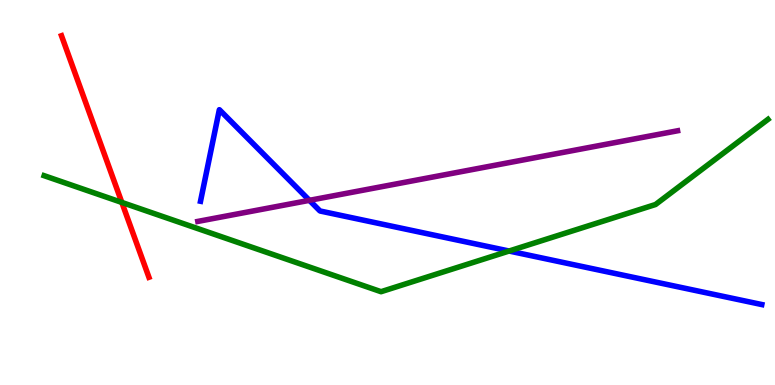[{'lines': ['blue', 'red'], 'intersections': []}, {'lines': ['green', 'red'], 'intersections': [{'x': 1.57, 'y': 4.74}]}, {'lines': ['purple', 'red'], 'intersections': []}, {'lines': ['blue', 'green'], 'intersections': [{'x': 6.57, 'y': 3.48}]}, {'lines': ['blue', 'purple'], 'intersections': [{'x': 3.99, 'y': 4.8}]}, {'lines': ['green', 'purple'], 'intersections': []}]